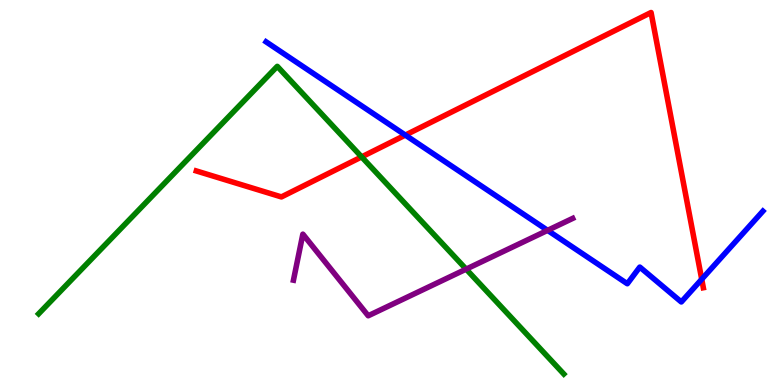[{'lines': ['blue', 'red'], 'intersections': [{'x': 5.23, 'y': 6.49}, {'x': 9.05, 'y': 2.75}]}, {'lines': ['green', 'red'], 'intersections': [{'x': 4.67, 'y': 5.92}]}, {'lines': ['purple', 'red'], 'intersections': []}, {'lines': ['blue', 'green'], 'intersections': []}, {'lines': ['blue', 'purple'], 'intersections': [{'x': 7.07, 'y': 4.02}]}, {'lines': ['green', 'purple'], 'intersections': [{'x': 6.01, 'y': 3.01}]}]